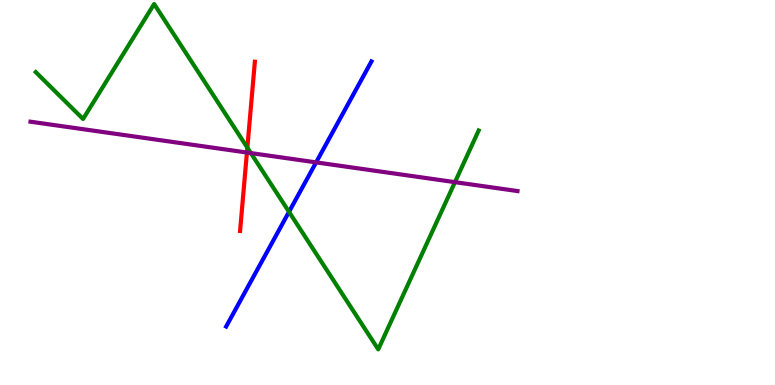[{'lines': ['blue', 'red'], 'intersections': []}, {'lines': ['green', 'red'], 'intersections': [{'x': 3.19, 'y': 6.16}]}, {'lines': ['purple', 'red'], 'intersections': [{'x': 3.19, 'y': 6.04}]}, {'lines': ['blue', 'green'], 'intersections': [{'x': 3.73, 'y': 4.5}]}, {'lines': ['blue', 'purple'], 'intersections': [{'x': 4.08, 'y': 5.78}]}, {'lines': ['green', 'purple'], 'intersections': [{'x': 3.24, 'y': 6.02}, {'x': 5.87, 'y': 5.27}]}]